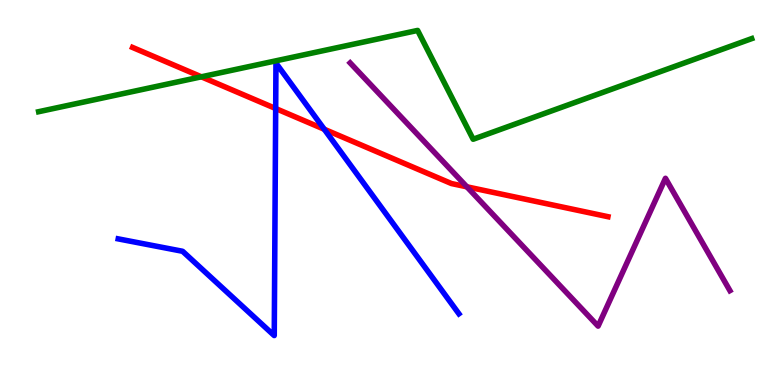[{'lines': ['blue', 'red'], 'intersections': [{'x': 3.56, 'y': 7.18}, {'x': 4.18, 'y': 6.64}]}, {'lines': ['green', 'red'], 'intersections': [{'x': 2.6, 'y': 8.0}]}, {'lines': ['purple', 'red'], 'intersections': [{'x': 6.02, 'y': 5.15}]}, {'lines': ['blue', 'green'], 'intersections': []}, {'lines': ['blue', 'purple'], 'intersections': []}, {'lines': ['green', 'purple'], 'intersections': []}]